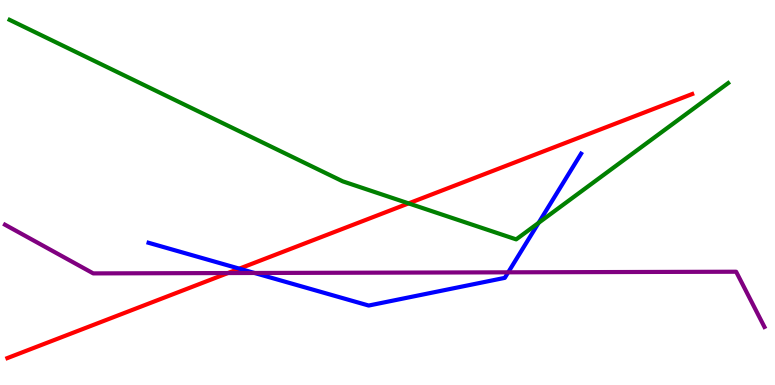[{'lines': ['blue', 'red'], 'intersections': [{'x': 3.09, 'y': 3.02}]}, {'lines': ['green', 'red'], 'intersections': [{'x': 5.27, 'y': 4.72}]}, {'lines': ['purple', 'red'], 'intersections': [{'x': 2.94, 'y': 2.91}]}, {'lines': ['blue', 'green'], 'intersections': [{'x': 6.95, 'y': 4.21}]}, {'lines': ['blue', 'purple'], 'intersections': [{'x': 3.28, 'y': 2.91}, {'x': 6.56, 'y': 2.93}]}, {'lines': ['green', 'purple'], 'intersections': []}]